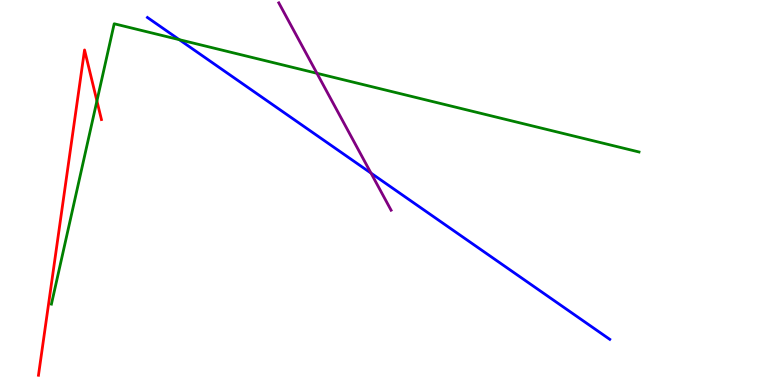[{'lines': ['blue', 'red'], 'intersections': []}, {'lines': ['green', 'red'], 'intersections': [{'x': 1.25, 'y': 7.38}]}, {'lines': ['purple', 'red'], 'intersections': []}, {'lines': ['blue', 'green'], 'intersections': [{'x': 2.31, 'y': 8.97}]}, {'lines': ['blue', 'purple'], 'intersections': [{'x': 4.79, 'y': 5.5}]}, {'lines': ['green', 'purple'], 'intersections': [{'x': 4.09, 'y': 8.1}]}]